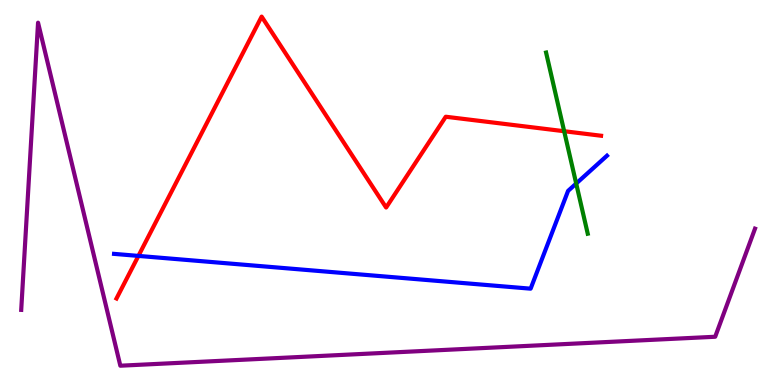[{'lines': ['blue', 'red'], 'intersections': [{'x': 1.79, 'y': 3.35}]}, {'lines': ['green', 'red'], 'intersections': [{'x': 7.28, 'y': 6.59}]}, {'lines': ['purple', 'red'], 'intersections': []}, {'lines': ['blue', 'green'], 'intersections': [{'x': 7.43, 'y': 5.23}]}, {'lines': ['blue', 'purple'], 'intersections': []}, {'lines': ['green', 'purple'], 'intersections': []}]